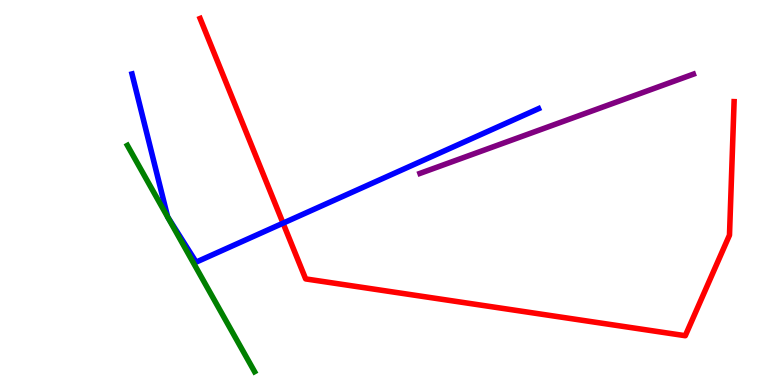[{'lines': ['blue', 'red'], 'intersections': [{'x': 3.65, 'y': 4.2}]}, {'lines': ['green', 'red'], 'intersections': []}, {'lines': ['purple', 'red'], 'intersections': []}, {'lines': ['blue', 'green'], 'intersections': []}, {'lines': ['blue', 'purple'], 'intersections': []}, {'lines': ['green', 'purple'], 'intersections': []}]